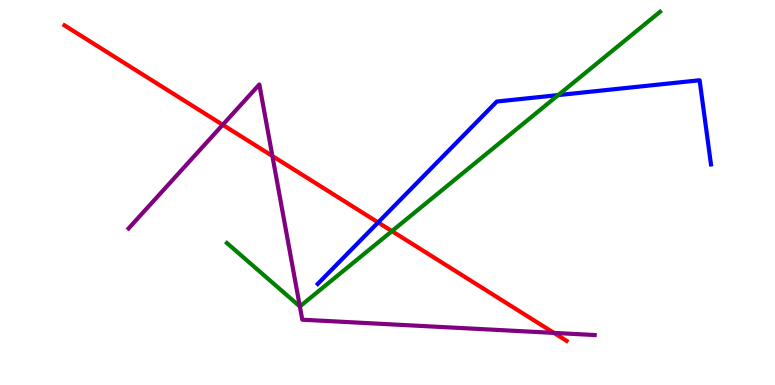[{'lines': ['blue', 'red'], 'intersections': [{'x': 4.88, 'y': 4.22}]}, {'lines': ['green', 'red'], 'intersections': [{'x': 5.06, 'y': 4.0}]}, {'lines': ['purple', 'red'], 'intersections': [{'x': 2.87, 'y': 6.76}, {'x': 3.51, 'y': 5.95}, {'x': 7.15, 'y': 1.35}]}, {'lines': ['blue', 'green'], 'intersections': [{'x': 7.2, 'y': 7.53}]}, {'lines': ['blue', 'purple'], 'intersections': []}, {'lines': ['green', 'purple'], 'intersections': [{'x': 3.87, 'y': 2.04}]}]